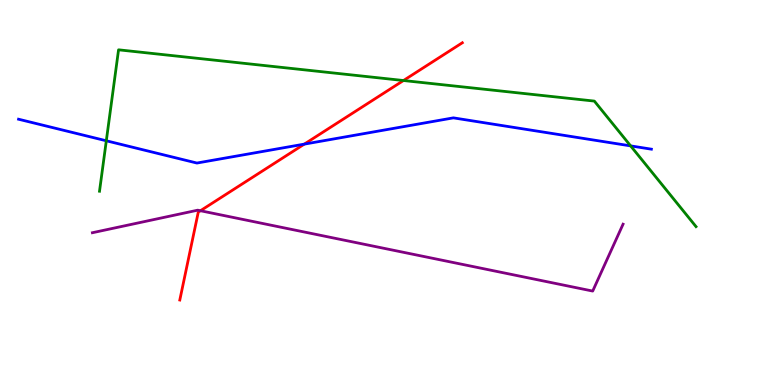[{'lines': ['blue', 'red'], 'intersections': [{'x': 3.93, 'y': 6.26}]}, {'lines': ['green', 'red'], 'intersections': [{'x': 5.21, 'y': 7.91}]}, {'lines': ['purple', 'red'], 'intersections': [{'x': 2.59, 'y': 4.53}]}, {'lines': ['blue', 'green'], 'intersections': [{'x': 1.37, 'y': 6.34}, {'x': 8.14, 'y': 6.21}]}, {'lines': ['blue', 'purple'], 'intersections': []}, {'lines': ['green', 'purple'], 'intersections': []}]